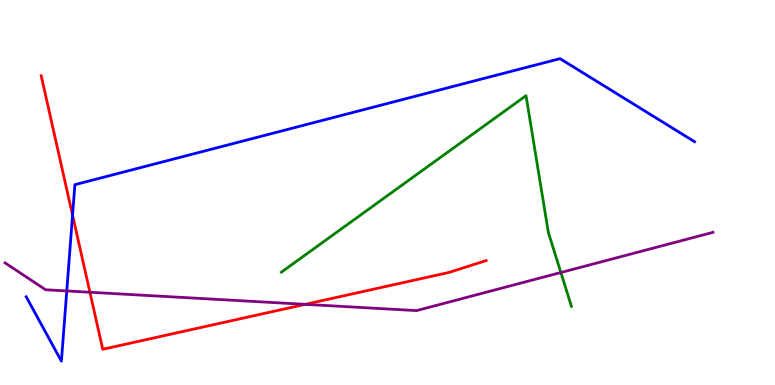[{'lines': ['blue', 'red'], 'intersections': [{'x': 0.936, 'y': 4.41}]}, {'lines': ['green', 'red'], 'intersections': []}, {'lines': ['purple', 'red'], 'intersections': [{'x': 1.16, 'y': 2.41}, {'x': 3.94, 'y': 2.09}]}, {'lines': ['blue', 'green'], 'intersections': []}, {'lines': ['blue', 'purple'], 'intersections': [{'x': 0.862, 'y': 2.44}]}, {'lines': ['green', 'purple'], 'intersections': [{'x': 7.24, 'y': 2.92}]}]